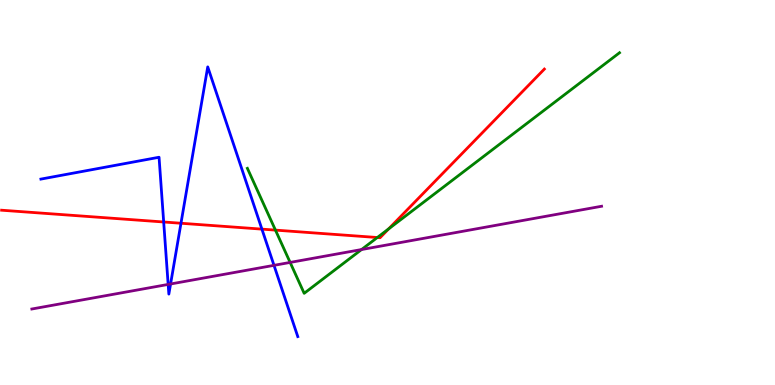[{'lines': ['blue', 'red'], 'intersections': [{'x': 2.11, 'y': 4.23}, {'x': 2.34, 'y': 4.2}, {'x': 3.38, 'y': 4.05}]}, {'lines': ['green', 'red'], 'intersections': [{'x': 3.55, 'y': 4.02}, {'x': 4.87, 'y': 3.83}, {'x': 5.02, 'y': 4.06}]}, {'lines': ['purple', 'red'], 'intersections': []}, {'lines': ['blue', 'green'], 'intersections': []}, {'lines': ['blue', 'purple'], 'intersections': [{'x': 2.17, 'y': 2.61}, {'x': 2.2, 'y': 2.62}, {'x': 3.54, 'y': 3.11}]}, {'lines': ['green', 'purple'], 'intersections': [{'x': 3.74, 'y': 3.18}, {'x': 4.67, 'y': 3.52}]}]